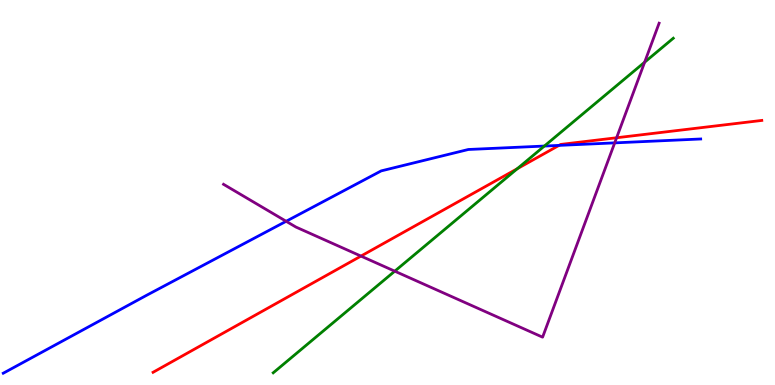[{'lines': ['blue', 'red'], 'intersections': [{'x': 7.21, 'y': 6.22}]}, {'lines': ['green', 'red'], 'intersections': [{'x': 6.67, 'y': 5.62}]}, {'lines': ['purple', 'red'], 'intersections': [{'x': 4.66, 'y': 3.35}, {'x': 7.96, 'y': 6.42}]}, {'lines': ['blue', 'green'], 'intersections': [{'x': 7.02, 'y': 6.21}]}, {'lines': ['blue', 'purple'], 'intersections': [{'x': 3.69, 'y': 4.25}, {'x': 7.93, 'y': 6.29}]}, {'lines': ['green', 'purple'], 'intersections': [{'x': 5.09, 'y': 2.96}, {'x': 8.32, 'y': 8.38}]}]